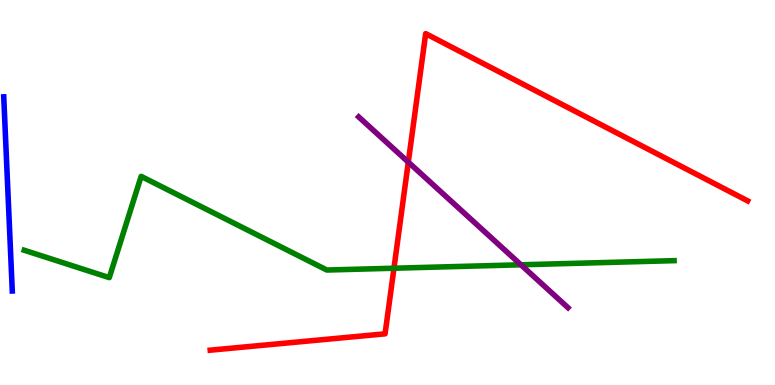[{'lines': ['blue', 'red'], 'intersections': []}, {'lines': ['green', 'red'], 'intersections': [{'x': 5.08, 'y': 3.03}]}, {'lines': ['purple', 'red'], 'intersections': [{'x': 5.27, 'y': 5.79}]}, {'lines': ['blue', 'green'], 'intersections': []}, {'lines': ['blue', 'purple'], 'intersections': []}, {'lines': ['green', 'purple'], 'intersections': [{'x': 6.72, 'y': 3.12}]}]